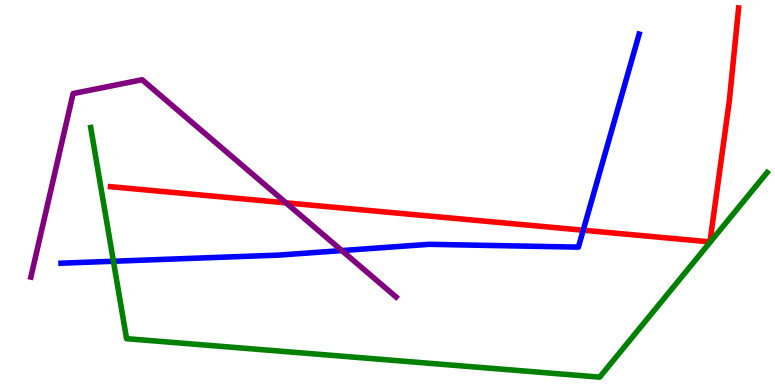[{'lines': ['blue', 'red'], 'intersections': [{'x': 7.53, 'y': 4.02}]}, {'lines': ['green', 'red'], 'intersections': []}, {'lines': ['purple', 'red'], 'intersections': [{'x': 3.69, 'y': 4.73}]}, {'lines': ['blue', 'green'], 'intersections': [{'x': 1.46, 'y': 3.21}]}, {'lines': ['blue', 'purple'], 'intersections': [{'x': 4.41, 'y': 3.49}]}, {'lines': ['green', 'purple'], 'intersections': []}]